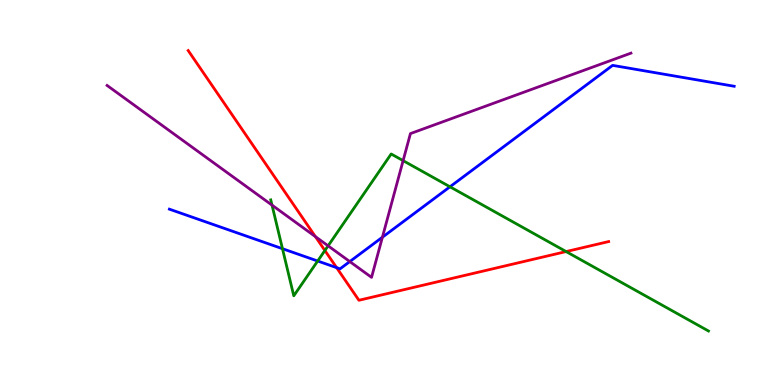[{'lines': ['blue', 'red'], 'intersections': [{'x': 4.34, 'y': 3.05}]}, {'lines': ['green', 'red'], 'intersections': [{'x': 4.19, 'y': 3.49}, {'x': 7.3, 'y': 3.47}]}, {'lines': ['purple', 'red'], 'intersections': [{'x': 4.07, 'y': 3.85}]}, {'lines': ['blue', 'green'], 'intersections': [{'x': 3.64, 'y': 3.54}, {'x': 4.1, 'y': 3.22}, {'x': 5.81, 'y': 5.15}]}, {'lines': ['blue', 'purple'], 'intersections': [{'x': 4.51, 'y': 3.21}, {'x': 4.93, 'y': 3.84}]}, {'lines': ['green', 'purple'], 'intersections': [{'x': 3.51, 'y': 4.67}, {'x': 4.23, 'y': 3.61}, {'x': 5.2, 'y': 5.83}]}]